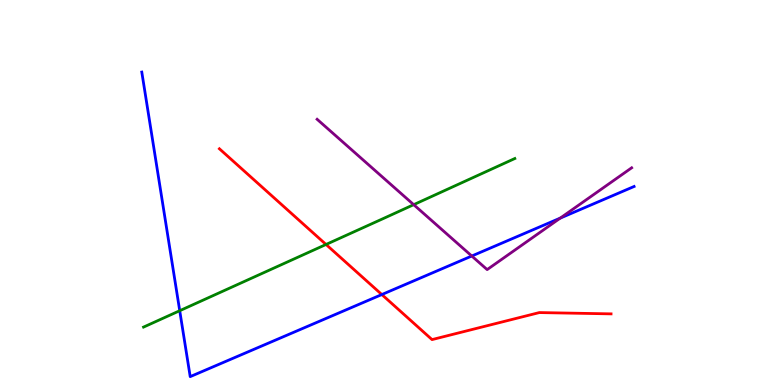[{'lines': ['blue', 'red'], 'intersections': [{'x': 4.93, 'y': 2.35}]}, {'lines': ['green', 'red'], 'intersections': [{'x': 4.21, 'y': 3.65}]}, {'lines': ['purple', 'red'], 'intersections': []}, {'lines': ['blue', 'green'], 'intersections': [{'x': 2.32, 'y': 1.93}]}, {'lines': ['blue', 'purple'], 'intersections': [{'x': 6.09, 'y': 3.35}, {'x': 7.23, 'y': 4.33}]}, {'lines': ['green', 'purple'], 'intersections': [{'x': 5.34, 'y': 4.68}]}]